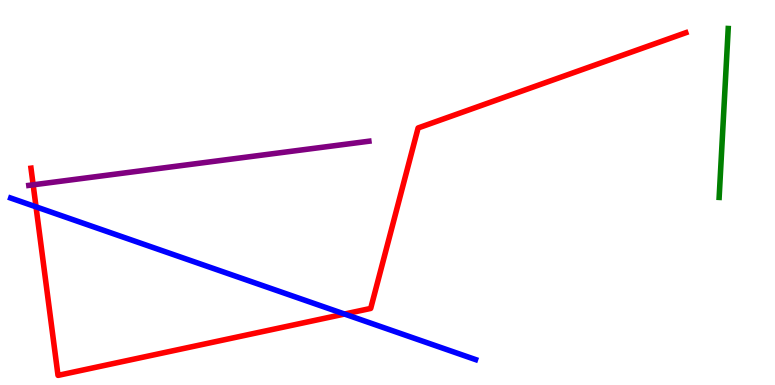[{'lines': ['blue', 'red'], 'intersections': [{'x': 0.465, 'y': 4.63}, {'x': 4.45, 'y': 1.84}]}, {'lines': ['green', 'red'], 'intersections': []}, {'lines': ['purple', 'red'], 'intersections': [{'x': 0.428, 'y': 5.2}]}, {'lines': ['blue', 'green'], 'intersections': []}, {'lines': ['blue', 'purple'], 'intersections': []}, {'lines': ['green', 'purple'], 'intersections': []}]